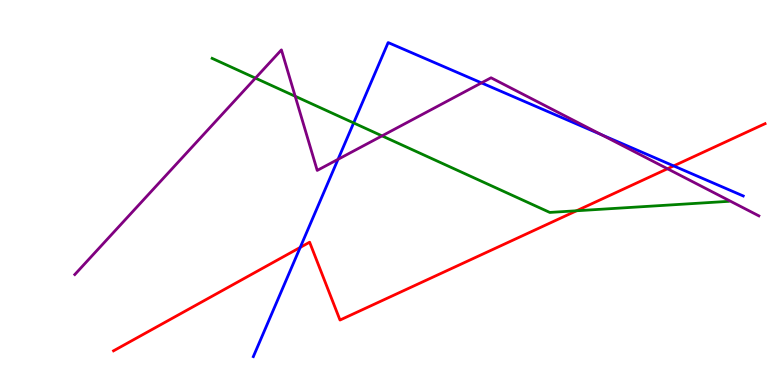[{'lines': ['blue', 'red'], 'intersections': [{'x': 3.87, 'y': 3.57}, {'x': 8.69, 'y': 5.69}]}, {'lines': ['green', 'red'], 'intersections': [{'x': 7.44, 'y': 4.53}]}, {'lines': ['purple', 'red'], 'intersections': [{'x': 8.61, 'y': 5.62}]}, {'lines': ['blue', 'green'], 'intersections': [{'x': 4.56, 'y': 6.81}]}, {'lines': ['blue', 'purple'], 'intersections': [{'x': 4.36, 'y': 5.86}, {'x': 6.21, 'y': 7.85}, {'x': 7.76, 'y': 6.5}]}, {'lines': ['green', 'purple'], 'intersections': [{'x': 3.3, 'y': 7.97}, {'x': 3.81, 'y': 7.5}, {'x': 4.93, 'y': 6.47}]}]